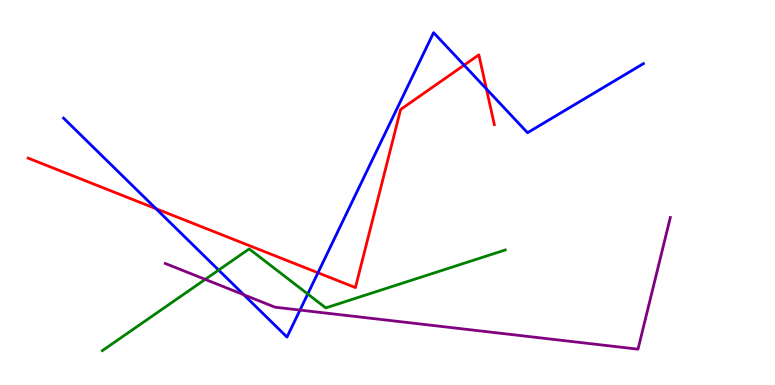[{'lines': ['blue', 'red'], 'intersections': [{'x': 2.01, 'y': 4.58}, {'x': 4.1, 'y': 2.92}, {'x': 5.99, 'y': 8.31}, {'x': 6.28, 'y': 7.69}]}, {'lines': ['green', 'red'], 'intersections': []}, {'lines': ['purple', 'red'], 'intersections': []}, {'lines': ['blue', 'green'], 'intersections': [{'x': 2.82, 'y': 2.99}, {'x': 3.97, 'y': 2.36}]}, {'lines': ['blue', 'purple'], 'intersections': [{'x': 3.15, 'y': 2.34}, {'x': 3.87, 'y': 1.95}]}, {'lines': ['green', 'purple'], 'intersections': [{'x': 2.65, 'y': 2.74}]}]